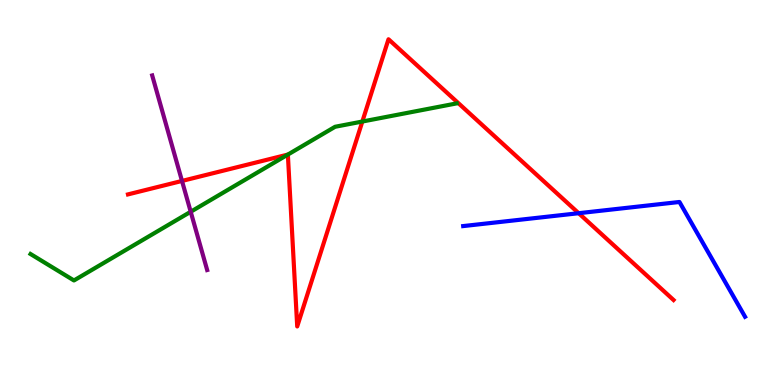[{'lines': ['blue', 'red'], 'intersections': [{'x': 7.47, 'y': 4.46}]}, {'lines': ['green', 'red'], 'intersections': [{'x': 3.71, 'y': 5.98}, {'x': 4.68, 'y': 6.84}]}, {'lines': ['purple', 'red'], 'intersections': [{'x': 2.35, 'y': 5.3}]}, {'lines': ['blue', 'green'], 'intersections': []}, {'lines': ['blue', 'purple'], 'intersections': []}, {'lines': ['green', 'purple'], 'intersections': [{'x': 2.46, 'y': 4.5}]}]